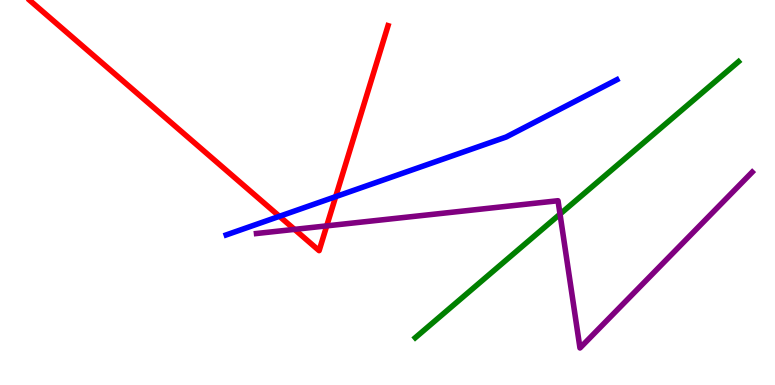[{'lines': ['blue', 'red'], 'intersections': [{'x': 3.61, 'y': 4.38}, {'x': 4.33, 'y': 4.89}]}, {'lines': ['green', 'red'], 'intersections': []}, {'lines': ['purple', 'red'], 'intersections': [{'x': 3.8, 'y': 4.04}, {'x': 4.22, 'y': 4.13}]}, {'lines': ['blue', 'green'], 'intersections': []}, {'lines': ['blue', 'purple'], 'intersections': []}, {'lines': ['green', 'purple'], 'intersections': [{'x': 7.23, 'y': 4.44}]}]